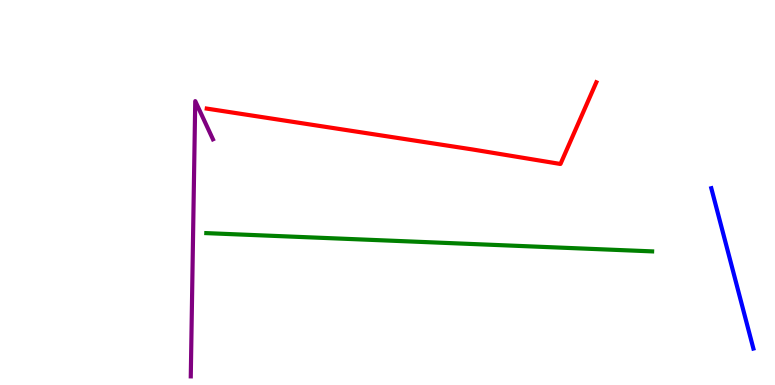[{'lines': ['blue', 'red'], 'intersections': []}, {'lines': ['green', 'red'], 'intersections': []}, {'lines': ['purple', 'red'], 'intersections': []}, {'lines': ['blue', 'green'], 'intersections': []}, {'lines': ['blue', 'purple'], 'intersections': []}, {'lines': ['green', 'purple'], 'intersections': []}]